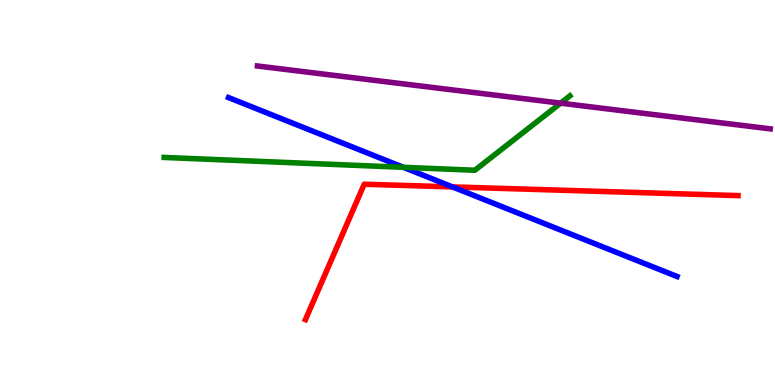[{'lines': ['blue', 'red'], 'intersections': [{'x': 5.84, 'y': 5.15}]}, {'lines': ['green', 'red'], 'intersections': []}, {'lines': ['purple', 'red'], 'intersections': []}, {'lines': ['blue', 'green'], 'intersections': [{'x': 5.2, 'y': 5.65}]}, {'lines': ['blue', 'purple'], 'intersections': []}, {'lines': ['green', 'purple'], 'intersections': [{'x': 7.23, 'y': 7.32}]}]